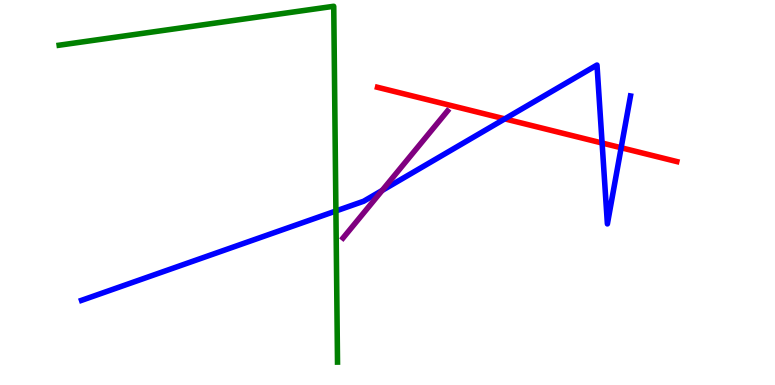[{'lines': ['blue', 'red'], 'intersections': [{'x': 6.51, 'y': 6.91}, {'x': 7.77, 'y': 6.29}, {'x': 8.01, 'y': 6.16}]}, {'lines': ['green', 'red'], 'intersections': []}, {'lines': ['purple', 'red'], 'intersections': []}, {'lines': ['blue', 'green'], 'intersections': [{'x': 4.33, 'y': 4.52}]}, {'lines': ['blue', 'purple'], 'intersections': [{'x': 4.93, 'y': 5.05}]}, {'lines': ['green', 'purple'], 'intersections': []}]